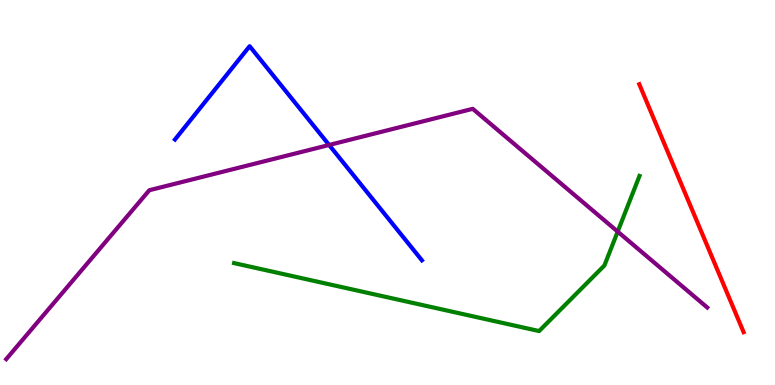[{'lines': ['blue', 'red'], 'intersections': []}, {'lines': ['green', 'red'], 'intersections': []}, {'lines': ['purple', 'red'], 'intersections': []}, {'lines': ['blue', 'green'], 'intersections': []}, {'lines': ['blue', 'purple'], 'intersections': [{'x': 4.25, 'y': 6.23}]}, {'lines': ['green', 'purple'], 'intersections': [{'x': 7.97, 'y': 3.98}]}]